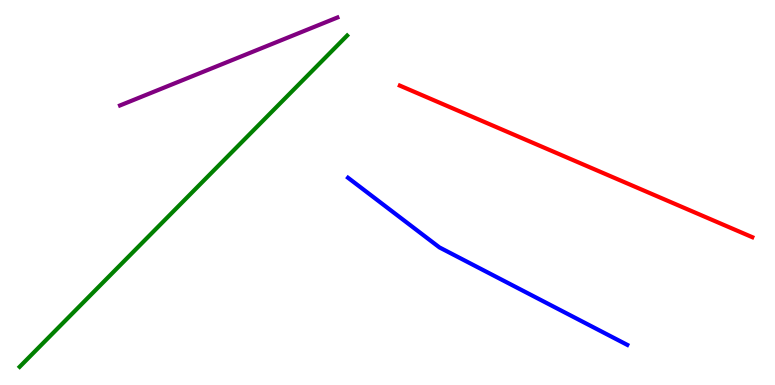[{'lines': ['blue', 'red'], 'intersections': []}, {'lines': ['green', 'red'], 'intersections': []}, {'lines': ['purple', 'red'], 'intersections': []}, {'lines': ['blue', 'green'], 'intersections': []}, {'lines': ['blue', 'purple'], 'intersections': []}, {'lines': ['green', 'purple'], 'intersections': []}]